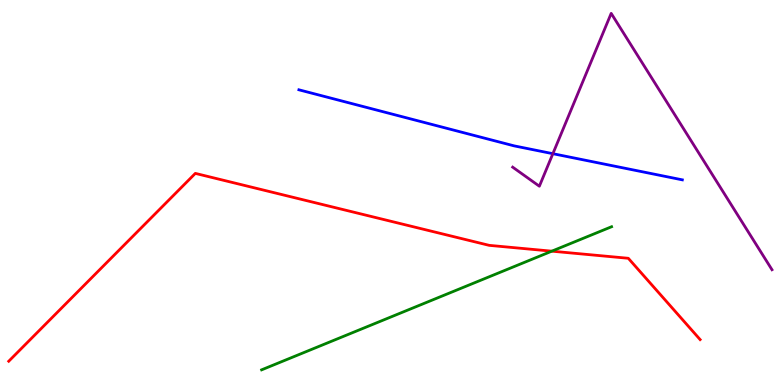[{'lines': ['blue', 'red'], 'intersections': []}, {'lines': ['green', 'red'], 'intersections': [{'x': 7.12, 'y': 3.48}]}, {'lines': ['purple', 'red'], 'intersections': []}, {'lines': ['blue', 'green'], 'intersections': []}, {'lines': ['blue', 'purple'], 'intersections': [{'x': 7.13, 'y': 6.01}]}, {'lines': ['green', 'purple'], 'intersections': []}]